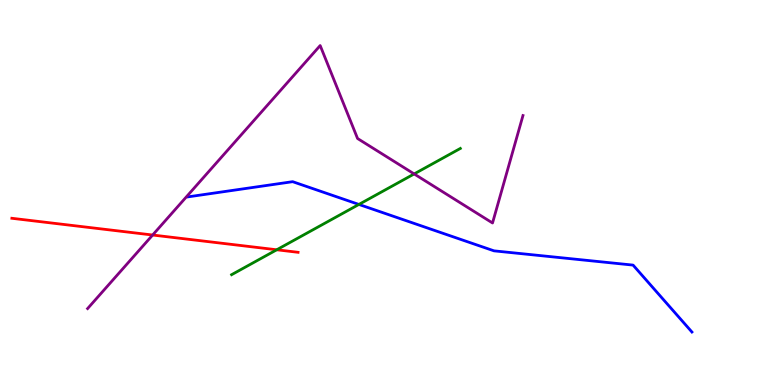[{'lines': ['blue', 'red'], 'intersections': []}, {'lines': ['green', 'red'], 'intersections': [{'x': 3.57, 'y': 3.51}]}, {'lines': ['purple', 'red'], 'intersections': [{'x': 1.97, 'y': 3.9}]}, {'lines': ['blue', 'green'], 'intersections': [{'x': 4.63, 'y': 4.69}]}, {'lines': ['blue', 'purple'], 'intersections': []}, {'lines': ['green', 'purple'], 'intersections': [{'x': 5.34, 'y': 5.48}]}]